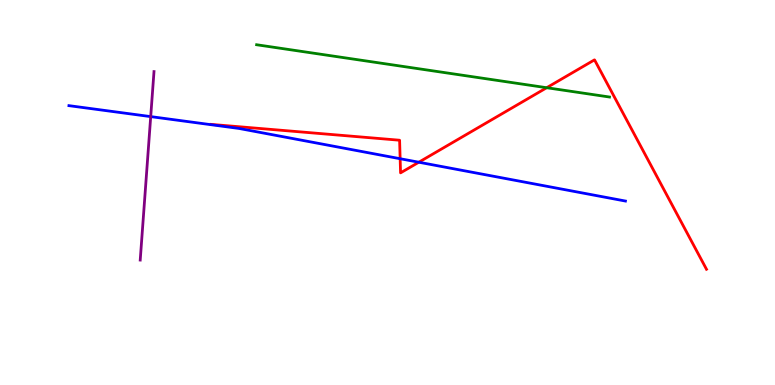[{'lines': ['blue', 'red'], 'intersections': [{'x': 5.16, 'y': 5.88}, {'x': 5.4, 'y': 5.79}]}, {'lines': ['green', 'red'], 'intersections': [{'x': 7.05, 'y': 7.72}]}, {'lines': ['purple', 'red'], 'intersections': []}, {'lines': ['blue', 'green'], 'intersections': []}, {'lines': ['blue', 'purple'], 'intersections': [{'x': 1.94, 'y': 6.97}]}, {'lines': ['green', 'purple'], 'intersections': []}]